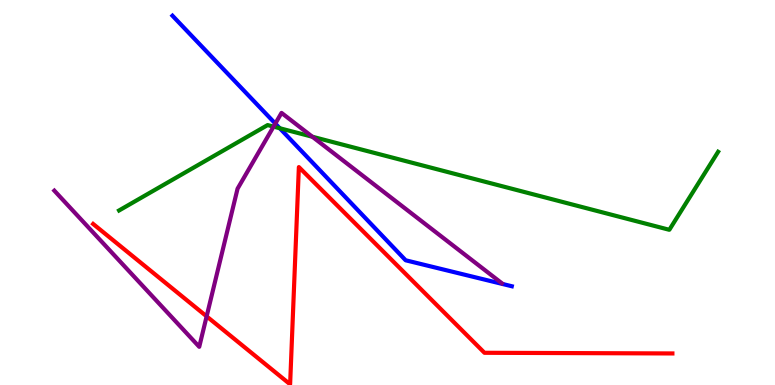[{'lines': ['blue', 'red'], 'intersections': []}, {'lines': ['green', 'red'], 'intersections': []}, {'lines': ['purple', 'red'], 'intersections': [{'x': 2.67, 'y': 1.78}]}, {'lines': ['blue', 'green'], 'intersections': [{'x': 3.61, 'y': 6.67}]}, {'lines': ['blue', 'purple'], 'intersections': [{'x': 3.55, 'y': 6.79}]}, {'lines': ['green', 'purple'], 'intersections': [{'x': 3.53, 'y': 6.71}, {'x': 4.03, 'y': 6.45}]}]